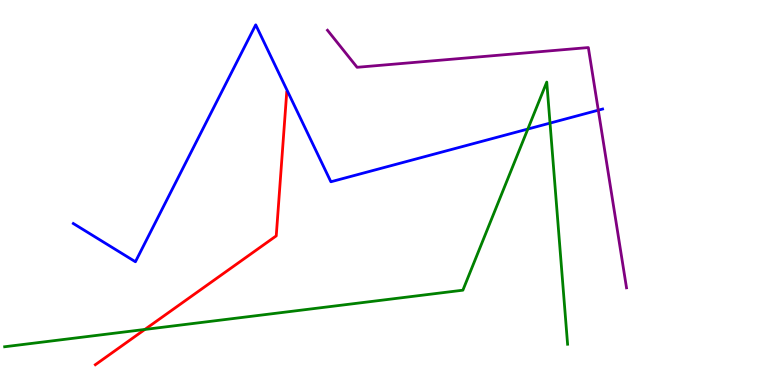[{'lines': ['blue', 'red'], 'intersections': []}, {'lines': ['green', 'red'], 'intersections': [{'x': 1.87, 'y': 1.44}]}, {'lines': ['purple', 'red'], 'intersections': []}, {'lines': ['blue', 'green'], 'intersections': [{'x': 6.81, 'y': 6.65}, {'x': 7.1, 'y': 6.8}]}, {'lines': ['blue', 'purple'], 'intersections': [{'x': 7.72, 'y': 7.14}]}, {'lines': ['green', 'purple'], 'intersections': []}]